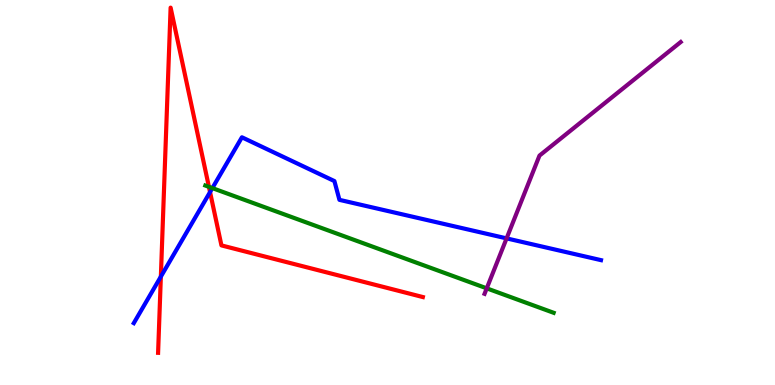[{'lines': ['blue', 'red'], 'intersections': [{'x': 2.08, 'y': 2.82}, {'x': 2.71, 'y': 5.01}]}, {'lines': ['green', 'red'], 'intersections': [{'x': 2.7, 'y': 5.15}]}, {'lines': ['purple', 'red'], 'intersections': []}, {'lines': ['blue', 'green'], 'intersections': [{'x': 2.74, 'y': 5.11}]}, {'lines': ['blue', 'purple'], 'intersections': [{'x': 6.54, 'y': 3.81}]}, {'lines': ['green', 'purple'], 'intersections': [{'x': 6.28, 'y': 2.51}]}]